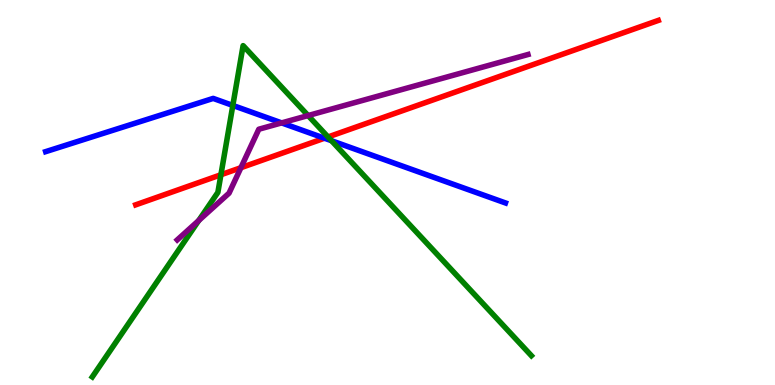[{'lines': ['blue', 'red'], 'intersections': [{'x': 4.19, 'y': 6.41}]}, {'lines': ['green', 'red'], 'intersections': [{'x': 2.85, 'y': 5.46}, {'x': 4.23, 'y': 6.44}]}, {'lines': ['purple', 'red'], 'intersections': [{'x': 3.11, 'y': 5.64}]}, {'lines': ['blue', 'green'], 'intersections': [{'x': 3.0, 'y': 7.26}, {'x': 4.28, 'y': 6.34}]}, {'lines': ['blue', 'purple'], 'intersections': [{'x': 3.63, 'y': 6.81}]}, {'lines': ['green', 'purple'], 'intersections': [{'x': 2.56, 'y': 4.27}, {'x': 3.98, 'y': 7.0}]}]